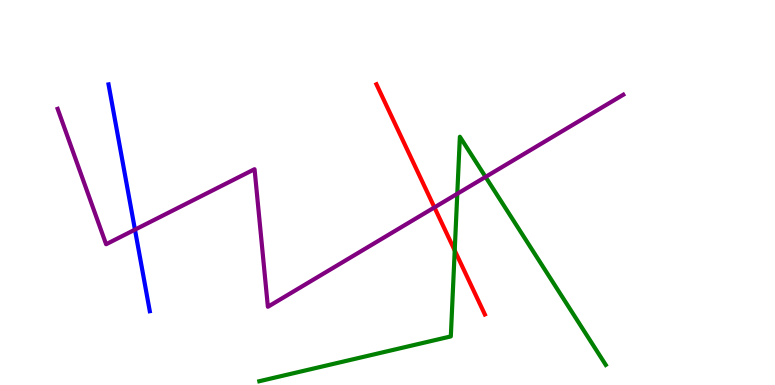[{'lines': ['blue', 'red'], 'intersections': []}, {'lines': ['green', 'red'], 'intersections': [{'x': 5.87, 'y': 3.49}]}, {'lines': ['purple', 'red'], 'intersections': [{'x': 5.61, 'y': 4.61}]}, {'lines': ['blue', 'green'], 'intersections': []}, {'lines': ['blue', 'purple'], 'intersections': [{'x': 1.74, 'y': 4.04}]}, {'lines': ['green', 'purple'], 'intersections': [{'x': 5.9, 'y': 4.97}, {'x': 6.27, 'y': 5.41}]}]